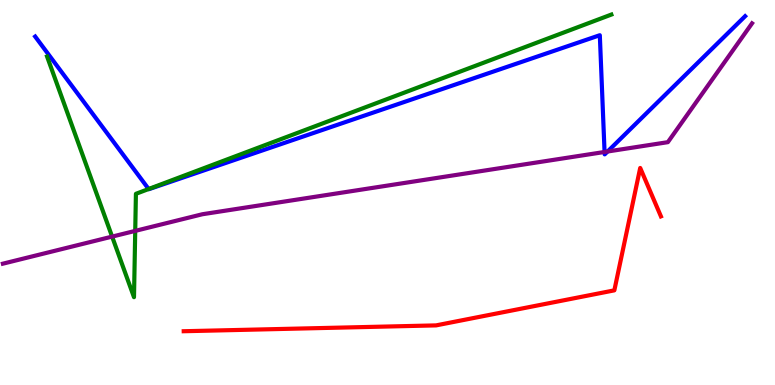[{'lines': ['blue', 'red'], 'intersections': []}, {'lines': ['green', 'red'], 'intersections': []}, {'lines': ['purple', 'red'], 'intersections': []}, {'lines': ['blue', 'green'], 'intersections': [{'x': 1.92, 'y': 5.09}]}, {'lines': ['blue', 'purple'], 'intersections': [{'x': 7.8, 'y': 6.05}, {'x': 7.84, 'y': 6.06}]}, {'lines': ['green', 'purple'], 'intersections': [{'x': 1.45, 'y': 3.85}, {'x': 1.74, 'y': 4.0}]}]